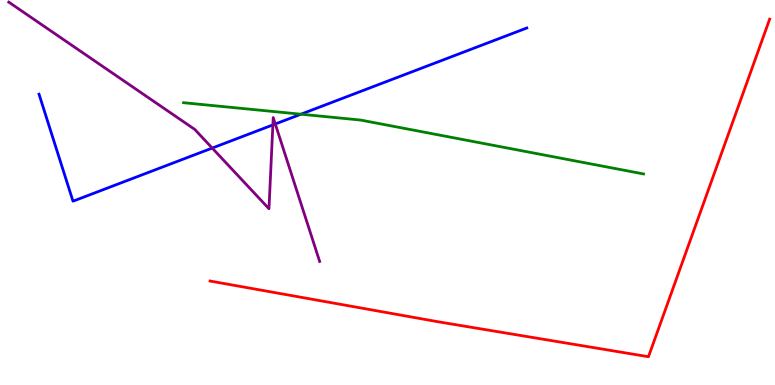[{'lines': ['blue', 'red'], 'intersections': []}, {'lines': ['green', 'red'], 'intersections': []}, {'lines': ['purple', 'red'], 'intersections': []}, {'lines': ['blue', 'green'], 'intersections': [{'x': 3.88, 'y': 7.03}]}, {'lines': ['blue', 'purple'], 'intersections': [{'x': 2.74, 'y': 6.15}, {'x': 3.52, 'y': 6.76}, {'x': 3.55, 'y': 6.78}]}, {'lines': ['green', 'purple'], 'intersections': []}]